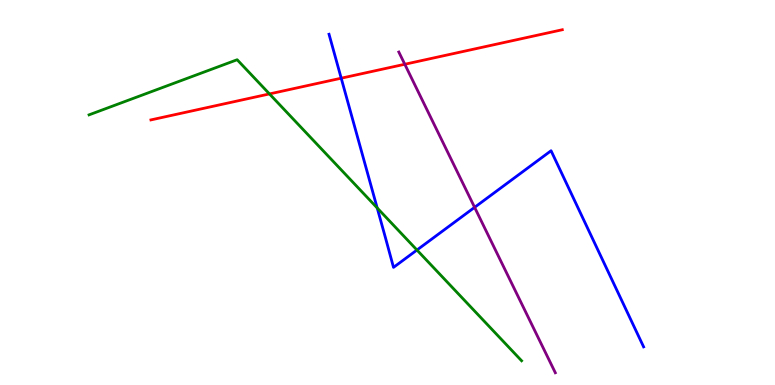[{'lines': ['blue', 'red'], 'intersections': [{'x': 4.4, 'y': 7.97}]}, {'lines': ['green', 'red'], 'intersections': [{'x': 3.48, 'y': 7.56}]}, {'lines': ['purple', 'red'], 'intersections': [{'x': 5.22, 'y': 8.33}]}, {'lines': ['blue', 'green'], 'intersections': [{'x': 4.87, 'y': 4.6}, {'x': 5.38, 'y': 3.51}]}, {'lines': ['blue', 'purple'], 'intersections': [{'x': 6.12, 'y': 4.61}]}, {'lines': ['green', 'purple'], 'intersections': []}]